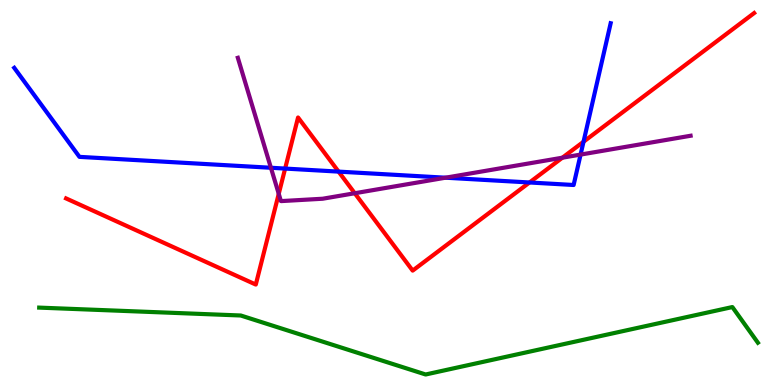[{'lines': ['blue', 'red'], 'intersections': [{'x': 3.68, 'y': 5.62}, {'x': 4.37, 'y': 5.54}, {'x': 6.83, 'y': 5.26}, {'x': 7.53, 'y': 6.32}]}, {'lines': ['green', 'red'], 'intersections': []}, {'lines': ['purple', 'red'], 'intersections': [{'x': 3.6, 'y': 4.97}, {'x': 4.58, 'y': 4.98}, {'x': 7.26, 'y': 5.9}]}, {'lines': ['blue', 'green'], 'intersections': []}, {'lines': ['blue', 'purple'], 'intersections': [{'x': 3.5, 'y': 5.64}, {'x': 5.75, 'y': 5.38}, {'x': 7.49, 'y': 5.98}]}, {'lines': ['green', 'purple'], 'intersections': []}]